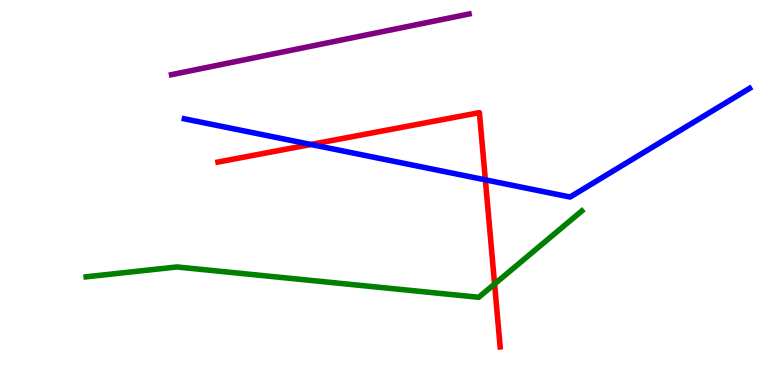[{'lines': ['blue', 'red'], 'intersections': [{'x': 4.01, 'y': 6.25}, {'x': 6.26, 'y': 5.33}]}, {'lines': ['green', 'red'], 'intersections': [{'x': 6.38, 'y': 2.62}]}, {'lines': ['purple', 'red'], 'intersections': []}, {'lines': ['blue', 'green'], 'intersections': []}, {'lines': ['blue', 'purple'], 'intersections': []}, {'lines': ['green', 'purple'], 'intersections': []}]